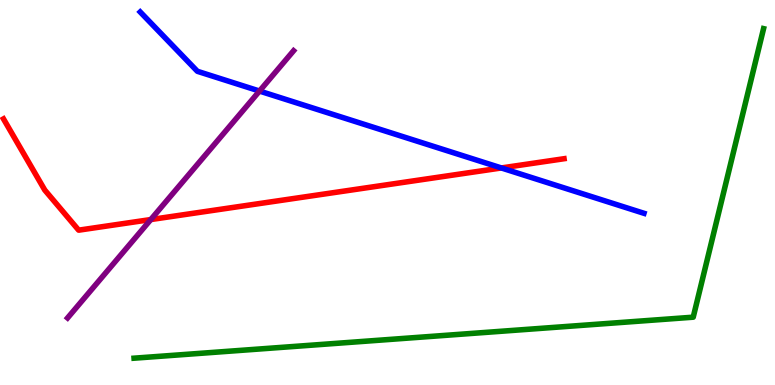[{'lines': ['blue', 'red'], 'intersections': [{'x': 6.47, 'y': 5.64}]}, {'lines': ['green', 'red'], 'intersections': []}, {'lines': ['purple', 'red'], 'intersections': [{'x': 1.95, 'y': 4.3}]}, {'lines': ['blue', 'green'], 'intersections': []}, {'lines': ['blue', 'purple'], 'intersections': [{'x': 3.35, 'y': 7.64}]}, {'lines': ['green', 'purple'], 'intersections': []}]